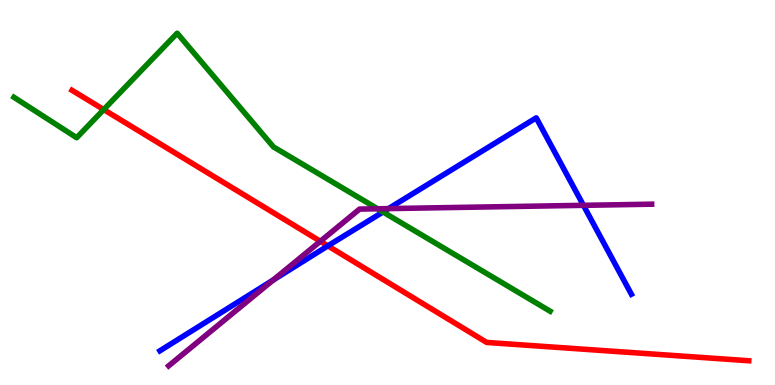[{'lines': ['blue', 'red'], 'intersections': [{'x': 4.23, 'y': 3.61}]}, {'lines': ['green', 'red'], 'intersections': [{'x': 1.34, 'y': 7.15}]}, {'lines': ['purple', 'red'], 'intersections': [{'x': 4.13, 'y': 3.73}]}, {'lines': ['blue', 'green'], 'intersections': [{'x': 4.94, 'y': 4.49}]}, {'lines': ['blue', 'purple'], 'intersections': [{'x': 3.52, 'y': 2.73}, {'x': 5.01, 'y': 4.58}, {'x': 7.53, 'y': 4.67}]}, {'lines': ['green', 'purple'], 'intersections': [{'x': 4.87, 'y': 4.58}]}]